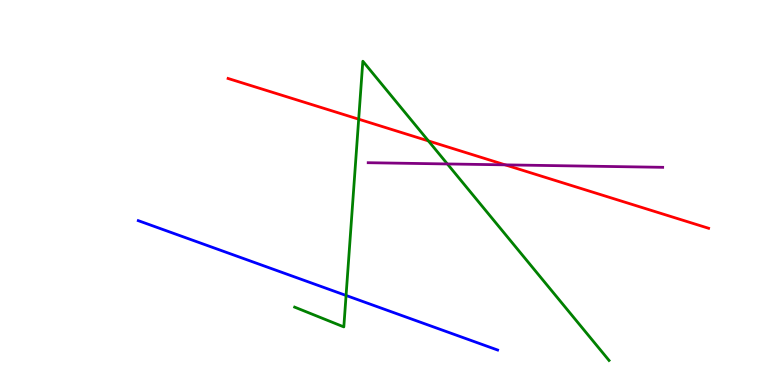[{'lines': ['blue', 'red'], 'intersections': []}, {'lines': ['green', 'red'], 'intersections': [{'x': 4.63, 'y': 6.9}, {'x': 5.53, 'y': 6.34}]}, {'lines': ['purple', 'red'], 'intersections': [{'x': 6.52, 'y': 5.72}]}, {'lines': ['blue', 'green'], 'intersections': [{'x': 4.47, 'y': 2.33}]}, {'lines': ['blue', 'purple'], 'intersections': []}, {'lines': ['green', 'purple'], 'intersections': [{'x': 5.77, 'y': 5.74}]}]